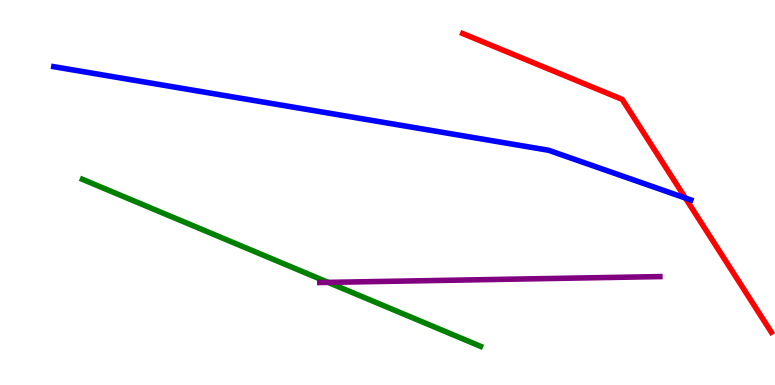[{'lines': ['blue', 'red'], 'intersections': [{'x': 8.84, 'y': 4.86}]}, {'lines': ['green', 'red'], 'intersections': []}, {'lines': ['purple', 'red'], 'intersections': []}, {'lines': ['blue', 'green'], 'intersections': []}, {'lines': ['blue', 'purple'], 'intersections': []}, {'lines': ['green', 'purple'], 'intersections': [{'x': 4.23, 'y': 2.67}]}]